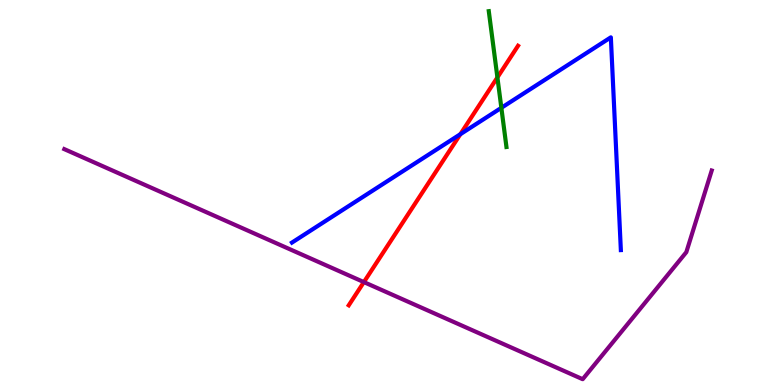[{'lines': ['blue', 'red'], 'intersections': [{'x': 5.94, 'y': 6.51}]}, {'lines': ['green', 'red'], 'intersections': [{'x': 6.42, 'y': 7.99}]}, {'lines': ['purple', 'red'], 'intersections': [{'x': 4.7, 'y': 2.67}]}, {'lines': ['blue', 'green'], 'intersections': [{'x': 6.47, 'y': 7.2}]}, {'lines': ['blue', 'purple'], 'intersections': []}, {'lines': ['green', 'purple'], 'intersections': []}]